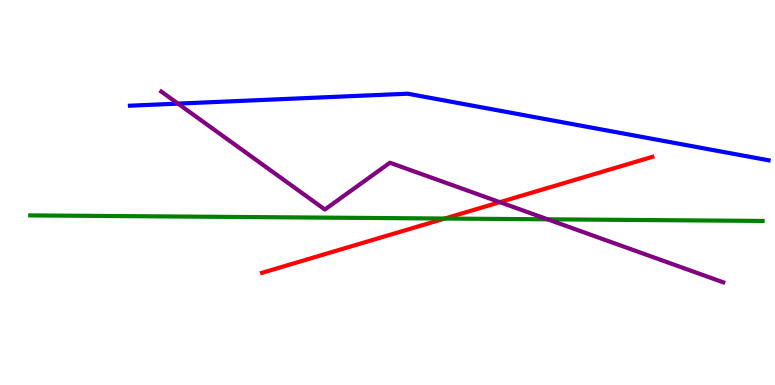[{'lines': ['blue', 'red'], 'intersections': []}, {'lines': ['green', 'red'], 'intersections': [{'x': 5.74, 'y': 4.32}]}, {'lines': ['purple', 'red'], 'intersections': [{'x': 6.45, 'y': 4.75}]}, {'lines': ['blue', 'green'], 'intersections': []}, {'lines': ['blue', 'purple'], 'intersections': [{'x': 2.3, 'y': 7.31}]}, {'lines': ['green', 'purple'], 'intersections': [{'x': 7.07, 'y': 4.3}]}]